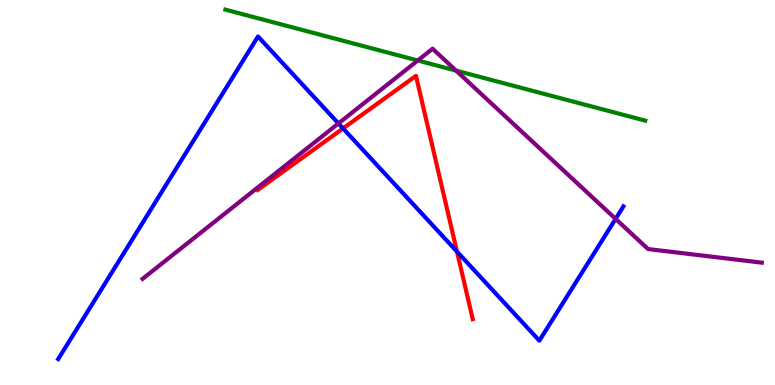[{'lines': ['blue', 'red'], 'intersections': [{'x': 4.43, 'y': 6.66}, {'x': 5.9, 'y': 3.46}]}, {'lines': ['green', 'red'], 'intersections': []}, {'lines': ['purple', 'red'], 'intersections': []}, {'lines': ['blue', 'green'], 'intersections': []}, {'lines': ['blue', 'purple'], 'intersections': [{'x': 4.37, 'y': 6.79}, {'x': 7.94, 'y': 4.31}]}, {'lines': ['green', 'purple'], 'intersections': [{'x': 5.39, 'y': 8.43}, {'x': 5.89, 'y': 8.17}]}]